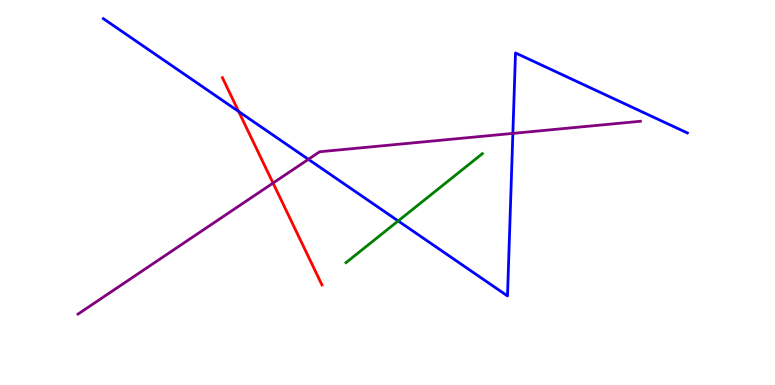[{'lines': ['blue', 'red'], 'intersections': [{'x': 3.08, 'y': 7.1}]}, {'lines': ['green', 'red'], 'intersections': []}, {'lines': ['purple', 'red'], 'intersections': [{'x': 3.52, 'y': 5.24}]}, {'lines': ['blue', 'green'], 'intersections': [{'x': 5.14, 'y': 4.26}]}, {'lines': ['blue', 'purple'], 'intersections': [{'x': 3.98, 'y': 5.86}, {'x': 6.62, 'y': 6.54}]}, {'lines': ['green', 'purple'], 'intersections': []}]